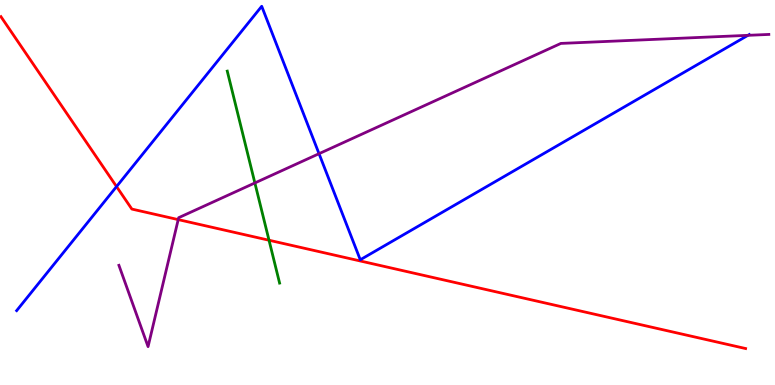[{'lines': ['blue', 'red'], 'intersections': [{'x': 1.5, 'y': 5.15}]}, {'lines': ['green', 'red'], 'intersections': [{'x': 3.47, 'y': 3.76}]}, {'lines': ['purple', 'red'], 'intersections': [{'x': 2.3, 'y': 4.3}]}, {'lines': ['blue', 'green'], 'intersections': []}, {'lines': ['blue', 'purple'], 'intersections': [{'x': 4.12, 'y': 6.01}, {'x': 9.65, 'y': 9.08}]}, {'lines': ['green', 'purple'], 'intersections': [{'x': 3.29, 'y': 5.25}]}]